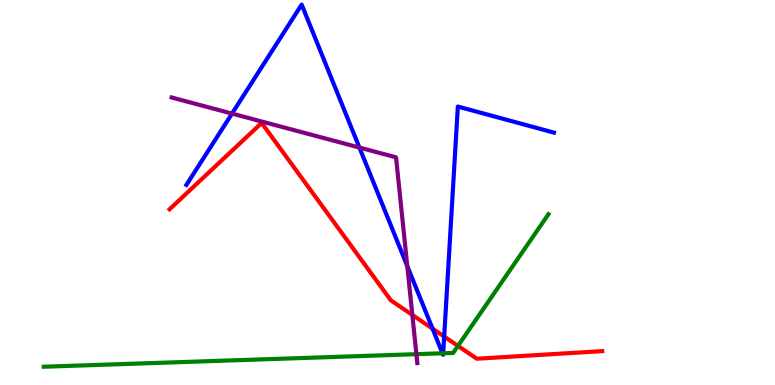[{'lines': ['blue', 'red'], 'intersections': [{'x': 5.58, 'y': 1.46}, {'x': 5.73, 'y': 1.26}]}, {'lines': ['green', 'red'], 'intersections': [{'x': 5.91, 'y': 1.02}]}, {'lines': ['purple', 'red'], 'intersections': [{'x': 5.32, 'y': 1.82}]}, {'lines': ['blue', 'green'], 'intersections': [{'x': 5.71, 'y': 0.824}, {'x': 5.72, 'y': 0.824}]}, {'lines': ['blue', 'purple'], 'intersections': [{'x': 2.99, 'y': 7.05}, {'x': 4.64, 'y': 6.17}, {'x': 5.26, 'y': 3.09}]}, {'lines': ['green', 'purple'], 'intersections': [{'x': 5.37, 'y': 0.801}]}]